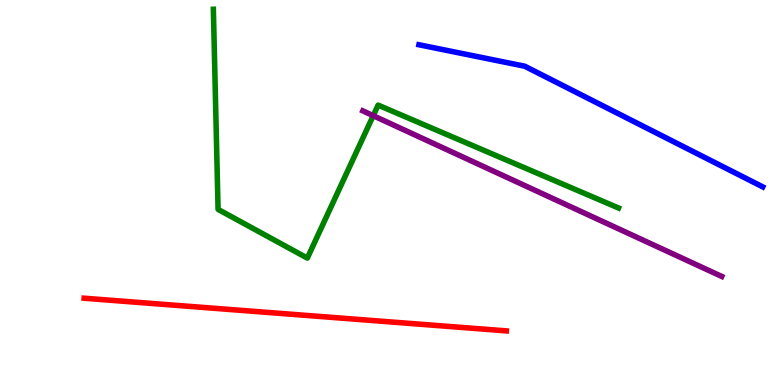[{'lines': ['blue', 'red'], 'intersections': []}, {'lines': ['green', 'red'], 'intersections': []}, {'lines': ['purple', 'red'], 'intersections': []}, {'lines': ['blue', 'green'], 'intersections': []}, {'lines': ['blue', 'purple'], 'intersections': []}, {'lines': ['green', 'purple'], 'intersections': [{'x': 4.82, 'y': 7.0}]}]